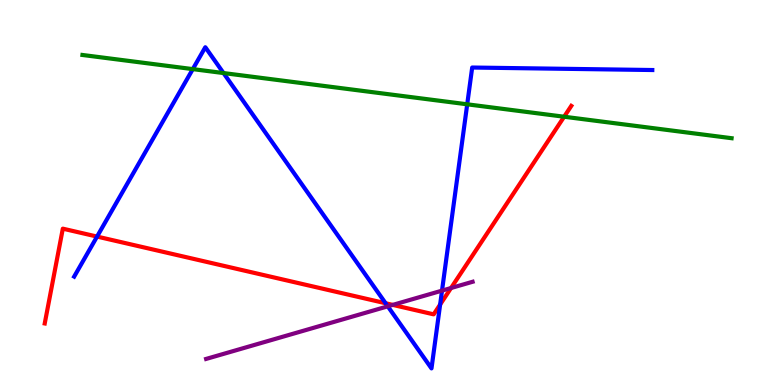[{'lines': ['blue', 'red'], 'intersections': [{'x': 1.25, 'y': 3.86}, {'x': 4.98, 'y': 2.12}, {'x': 5.68, 'y': 2.09}]}, {'lines': ['green', 'red'], 'intersections': [{'x': 7.28, 'y': 6.97}]}, {'lines': ['purple', 'red'], 'intersections': [{'x': 5.07, 'y': 2.08}, {'x': 5.82, 'y': 2.52}]}, {'lines': ['blue', 'green'], 'intersections': [{'x': 2.49, 'y': 8.2}, {'x': 2.88, 'y': 8.1}, {'x': 6.03, 'y': 7.29}]}, {'lines': ['blue', 'purple'], 'intersections': [{'x': 5.0, 'y': 2.04}, {'x': 5.7, 'y': 2.45}]}, {'lines': ['green', 'purple'], 'intersections': []}]